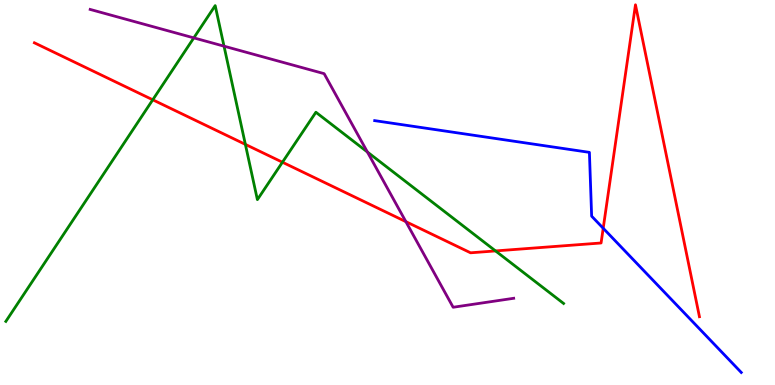[{'lines': ['blue', 'red'], 'intersections': [{'x': 7.78, 'y': 4.07}]}, {'lines': ['green', 'red'], 'intersections': [{'x': 1.97, 'y': 7.41}, {'x': 3.17, 'y': 6.25}, {'x': 3.64, 'y': 5.79}, {'x': 6.39, 'y': 3.48}]}, {'lines': ['purple', 'red'], 'intersections': [{'x': 5.24, 'y': 4.24}]}, {'lines': ['blue', 'green'], 'intersections': []}, {'lines': ['blue', 'purple'], 'intersections': []}, {'lines': ['green', 'purple'], 'intersections': [{'x': 2.5, 'y': 9.02}, {'x': 2.89, 'y': 8.8}, {'x': 4.74, 'y': 6.05}]}]